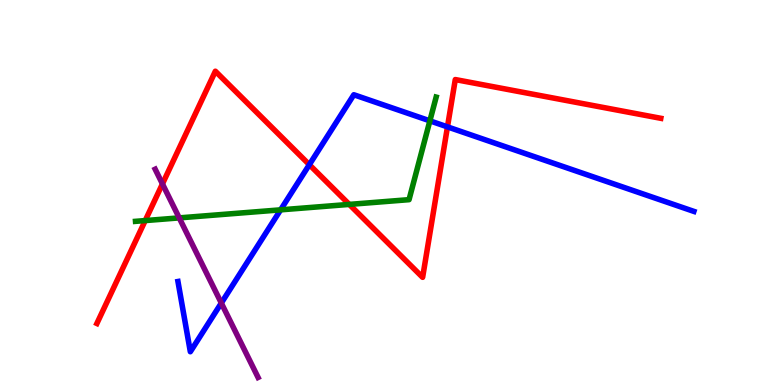[{'lines': ['blue', 'red'], 'intersections': [{'x': 3.99, 'y': 5.72}, {'x': 5.77, 'y': 6.7}]}, {'lines': ['green', 'red'], 'intersections': [{'x': 1.87, 'y': 4.27}, {'x': 4.51, 'y': 4.69}]}, {'lines': ['purple', 'red'], 'intersections': [{'x': 2.1, 'y': 5.22}]}, {'lines': ['blue', 'green'], 'intersections': [{'x': 3.62, 'y': 4.55}, {'x': 5.55, 'y': 6.86}]}, {'lines': ['blue', 'purple'], 'intersections': [{'x': 2.86, 'y': 2.13}]}, {'lines': ['green', 'purple'], 'intersections': [{'x': 2.31, 'y': 4.34}]}]